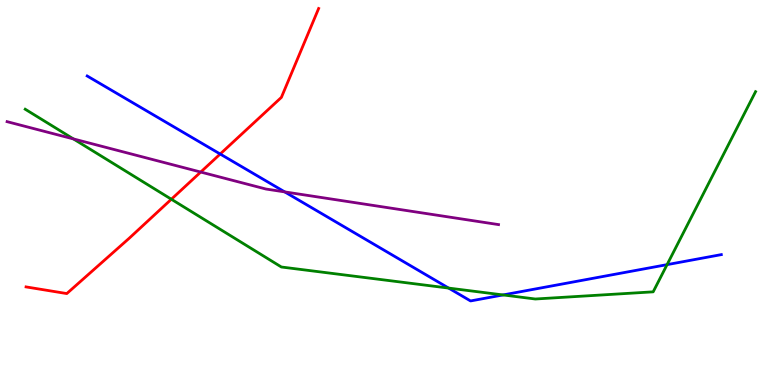[{'lines': ['blue', 'red'], 'intersections': [{'x': 2.84, 'y': 6.0}]}, {'lines': ['green', 'red'], 'intersections': [{'x': 2.21, 'y': 4.82}]}, {'lines': ['purple', 'red'], 'intersections': [{'x': 2.59, 'y': 5.53}]}, {'lines': ['blue', 'green'], 'intersections': [{'x': 5.79, 'y': 2.52}, {'x': 6.49, 'y': 2.34}, {'x': 8.61, 'y': 3.13}]}, {'lines': ['blue', 'purple'], 'intersections': [{'x': 3.67, 'y': 5.02}]}, {'lines': ['green', 'purple'], 'intersections': [{'x': 0.947, 'y': 6.39}]}]